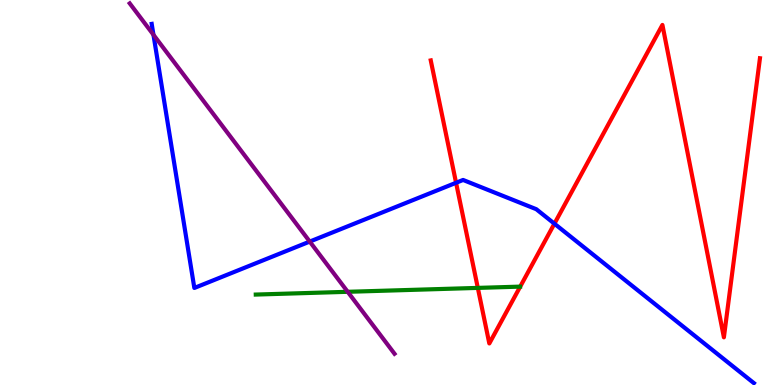[{'lines': ['blue', 'red'], 'intersections': [{'x': 5.88, 'y': 5.25}, {'x': 7.15, 'y': 4.19}]}, {'lines': ['green', 'red'], 'intersections': [{'x': 6.17, 'y': 2.52}]}, {'lines': ['purple', 'red'], 'intersections': []}, {'lines': ['blue', 'green'], 'intersections': []}, {'lines': ['blue', 'purple'], 'intersections': [{'x': 1.98, 'y': 9.1}, {'x': 4.0, 'y': 3.73}]}, {'lines': ['green', 'purple'], 'intersections': [{'x': 4.49, 'y': 2.42}]}]